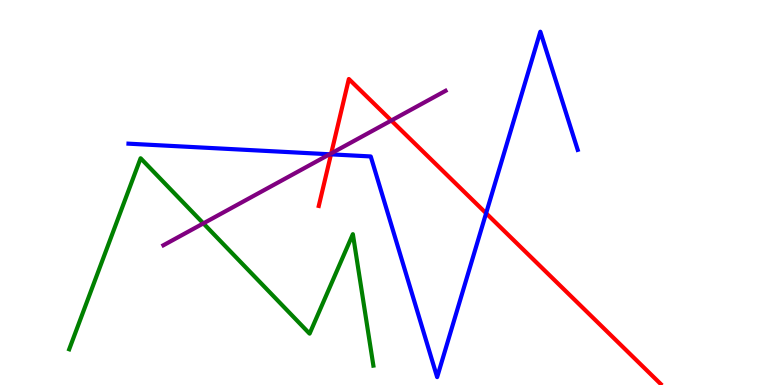[{'lines': ['blue', 'red'], 'intersections': [{'x': 4.27, 'y': 5.99}, {'x': 6.27, 'y': 4.46}]}, {'lines': ['green', 'red'], 'intersections': []}, {'lines': ['purple', 'red'], 'intersections': [{'x': 4.27, 'y': 6.02}, {'x': 5.05, 'y': 6.87}]}, {'lines': ['blue', 'green'], 'intersections': []}, {'lines': ['blue', 'purple'], 'intersections': [{'x': 4.25, 'y': 5.99}]}, {'lines': ['green', 'purple'], 'intersections': [{'x': 2.62, 'y': 4.2}]}]